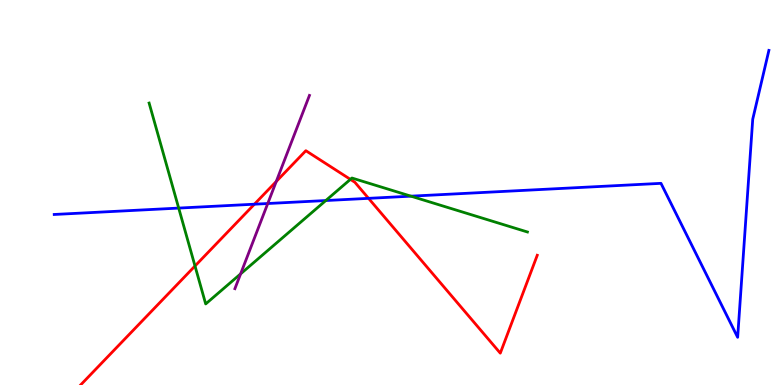[{'lines': ['blue', 'red'], 'intersections': [{'x': 3.28, 'y': 4.7}, {'x': 4.76, 'y': 4.85}]}, {'lines': ['green', 'red'], 'intersections': [{'x': 2.52, 'y': 3.09}, {'x': 4.52, 'y': 5.34}]}, {'lines': ['purple', 'red'], 'intersections': [{'x': 3.56, 'y': 5.29}]}, {'lines': ['blue', 'green'], 'intersections': [{'x': 2.31, 'y': 4.6}, {'x': 4.2, 'y': 4.79}, {'x': 5.3, 'y': 4.9}]}, {'lines': ['blue', 'purple'], 'intersections': [{'x': 3.45, 'y': 4.71}]}, {'lines': ['green', 'purple'], 'intersections': [{'x': 3.1, 'y': 2.89}]}]